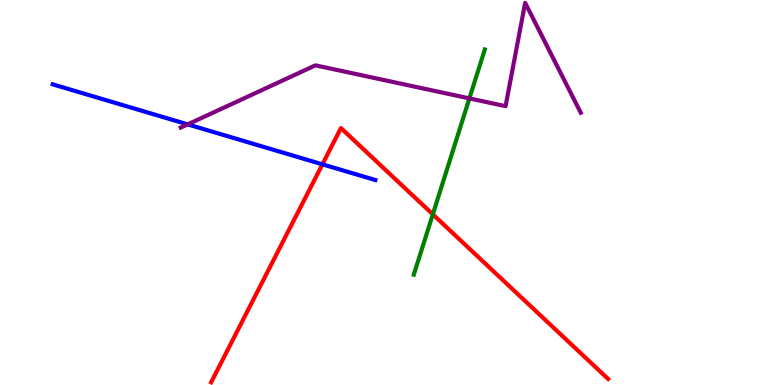[{'lines': ['blue', 'red'], 'intersections': [{'x': 4.16, 'y': 5.73}]}, {'lines': ['green', 'red'], 'intersections': [{'x': 5.58, 'y': 4.43}]}, {'lines': ['purple', 'red'], 'intersections': []}, {'lines': ['blue', 'green'], 'intersections': []}, {'lines': ['blue', 'purple'], 'intersections': [{'x': 2.42, 'y': 6.77}]}, {'lines': ['green', 'purple'], 'intersections': [{'x': 6.06, 'y': 7.44}]}]